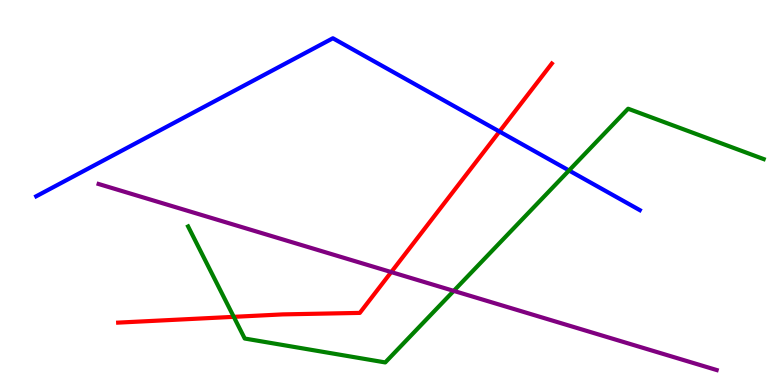[{'lines': ['blue', 'red'], 'intersections': [{'x': 6.44, 'y': 6.58}]}, {'lines': ['green', 'red'], 'intersections': [{'x': 3.02, 'y': 1.77}]}, {'lines': ['purple', 'red'], 'intersections': [{'x': 5.05, 'y': 2.93}]}, {'lines': ['blue', 'green'], 'intersections': [{'x': 7.34, 'y': 5.57}]}, {'lines': ['blue', 'purple'], 'intersections': []}, {'lines': ['green', 'purple'], 'intersections': [{'x': 5.85, 'y': 2.44}]}]